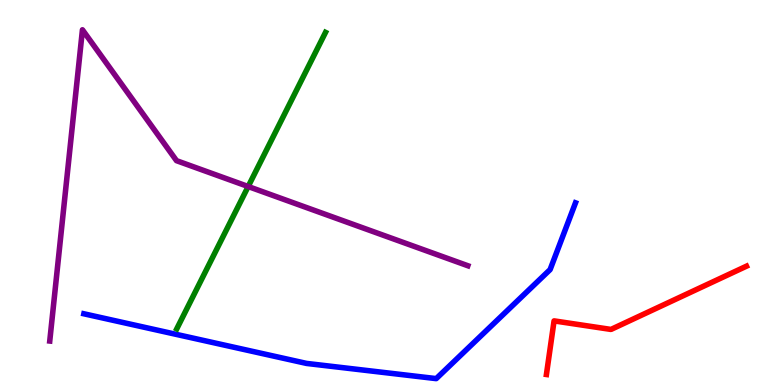[{'lines': ['blue', 'red'], 'intersections': []}, {'lines': ['green', 'red'], 'intersections': []}, {'lines': ['purple', 'red'], 'intersections': []}, {'lines': ['blue', 'green'], 'intersections': []}, {'lines': ['blue', 'purple'], 'intersections': []}, {'lines': ['green', 'purple'], 'intersections': [{'x': 3.2, 'y': 5.16}]}]